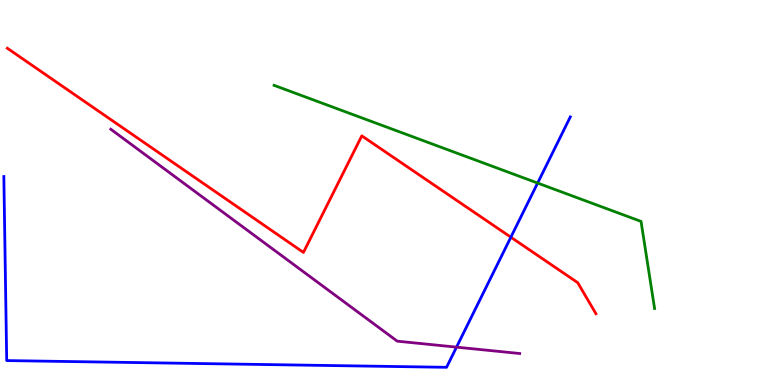[{'lines': ['blue', 'red'], 'intersections': [{'x': 6.59, 'y': 3.84}]}, {'lines': ['green', 'red'], 'intersections': []}, {'lines': ['purple', 'red'], 'intersections': []}, {'lines': ['blue', 'green'], 'intersections': [{'x': 6.94, 'y': 5.25}]}, {'lines': ['blue', 'purple'], 'intersections': [{'x': 5.89, 'y': 0.983}]}, {'lines': ['green', 'purple'], 'intersections': []}]